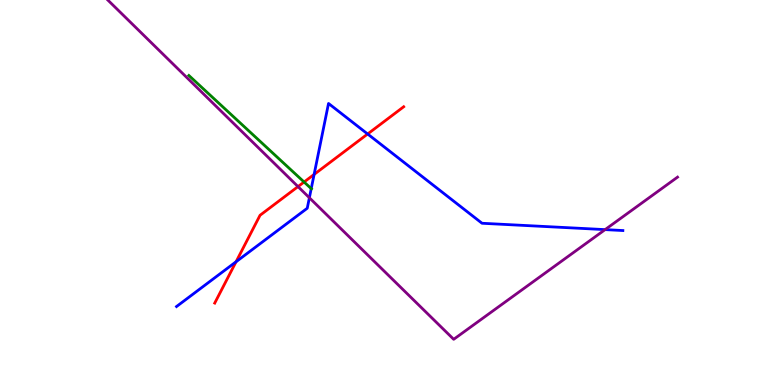[{'lines': ['blue', 'red'], 'intersections': [{'x': 3.05, 'y': 3.2}, {'x': 4.05, 'y': 5.47}, {'x': 4.74, 'y': 6.52}]}, {'lines': ['green', 'red'], 'intersections': [{'x': 3.92, 'y': 5.27}]}, {'lines': ['purple', 'red'], 'intersections': [{'x': 3.85, 'y': 5.15}]}, {'lines': ['blue', 'green'], 'intersections': [{'x': 4.02, 'y': 5.1}]}, {'lines': ['blue', 'purple'], 'intersections': [{'x': 3.99, 'y': 4.86}, {'x': 7.81, 'y': 4.04}]}, {'lines': ['green', 'purple'], 'intersections': []}]